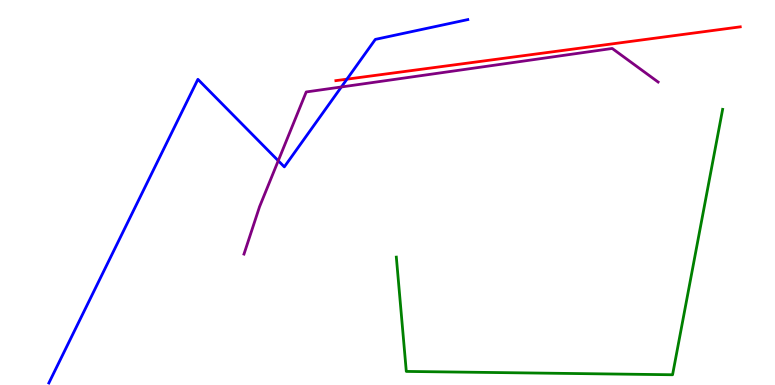[{'lines': ['blue', 'red'], 'intersections': [{'x': 4.48, 'y': 7.94}]}, {'lines': ['green', 'red'], 'intersections': []}, {'lines': ['purple', 'red'], 'intersections': []}, {'lines': ['blue', 'green'], 'intersections': []}, {'lines': ['blue', 'purple'], 'intersections': [{'x': 3.59, 'y': 5.83}, {'x': 4.4, 'y': 7.74}]}, {'lines': ['green', 'purple'], 'intersections': []}]